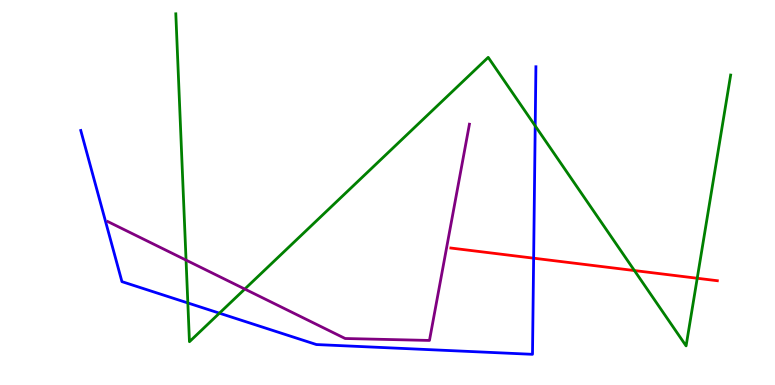[{'lines': ['blue', 'red'], 'intersections': [{'x': 6.89, 'y': 3.29}]}, {'lines': ['green', 'red'], 'intersections': [{'x': 8.19, 'y': 2.97}, {'x': 9.0, 'y': 2.77}]}, {'lines': ['purple', 'red'], 'intersections': []}, {'lines': ['blue', 'green'], 'intersections': [{'x': 2.42, 'y': 2.13}, {'x': 2.83, 'y': 1.87}, {'x': 6.91, 'y': 6.73}]}, {'lines': ['blue', 'purple'], 'intersections': []}, {'lines': ['green', 'purple'], 'intersections': [{'x': 2.4, 'y': 3.24}, {'x': 3.16, 'y': 2.49}]}]